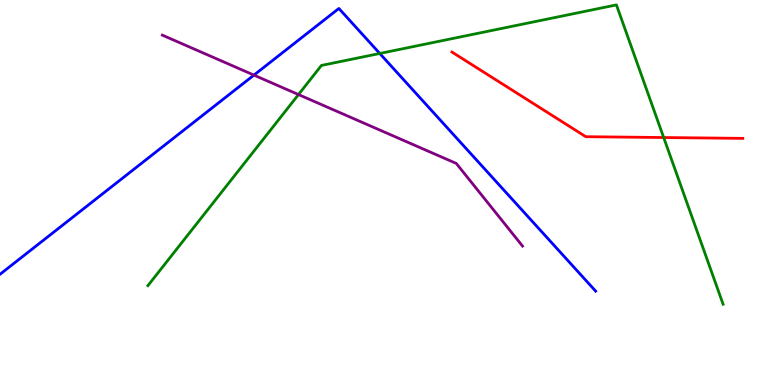[{'lines': ['blue', 'red'], 'intersections': []}, {'lines': ['green', 'red'], 'intersections': [{'x': 8.56, 'y': 6.43}]}, {'lines': ['purple', 'red'], 'intersections': []}, {'lines': ['blue', 'green'], 'intersections': [{'x': 4.9, 'y': 8.61}]}, {'lines': ['blue', 'purple'], 'intersections': [{'x': 3.28, 'y': 8.05}]}, {'lines': ['green', 'purple'], 'intersections': [{'x': 3.85, 'y': 7.54}]}]